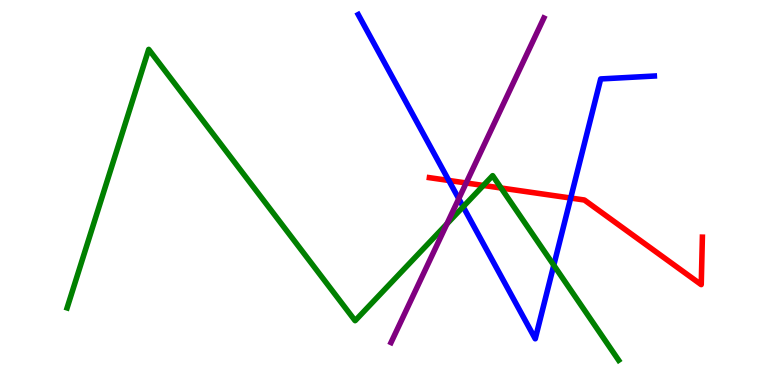[{'lines': ['blue', 'red'], 'intersections': [{'x': 5.79, 'y': 5.31}, {'x': 7.36, 'y': 4.86}]}, {'lines': ['green', 'red'], 'intersections': [{'x': 6.24, 'y': 5.18}, {'x': 6.47, 'y': 5.12}]}, {'lines': ['purple', 'red'], 'intersections': [{'x': 6.02, 'y': 5.25}]}, {'lines': ['blue', 'green'], 'intersections': [{'x': 5.98, 'y': 4.63}, {'x': 7.15, 'y': 3.11}]}, {'lines': ['blue', 'purple'], 'intersections': [{'x': 5.92, 'y': 4.84}]}, {'lines': ['green', 'purple'], 'intersections': [{'x': 5.77, 'y': 4.18}]}]